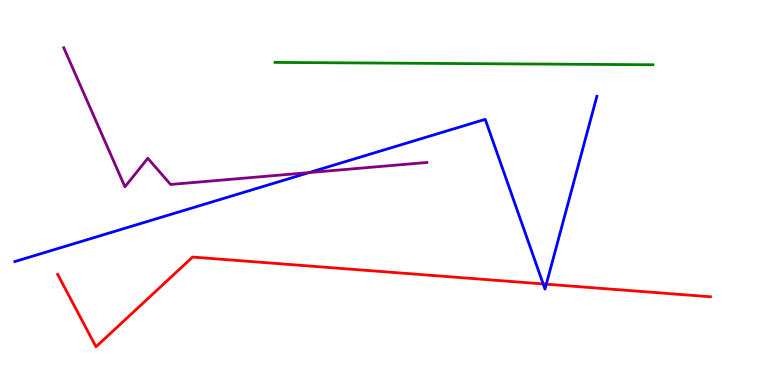[{'lines': ['blue', 'red'], 'intersections': [{'x': 7.01, 'y': 2.62}, {'x': 7.05, 'y': 2.62}]}, {'lines': ['green', 'red'], 'intersections': []}, {'lines': ['purple', 'red'], 'intersections': []}, {'lines': ['blue', 'green'], 'intersections': []}, {'lines': ['blue', 'purple'], 'intersections': [{'x': 3.99, 'y': 5.52}]}, {'lines': ['green', 'purple'], 'intersections': []}]